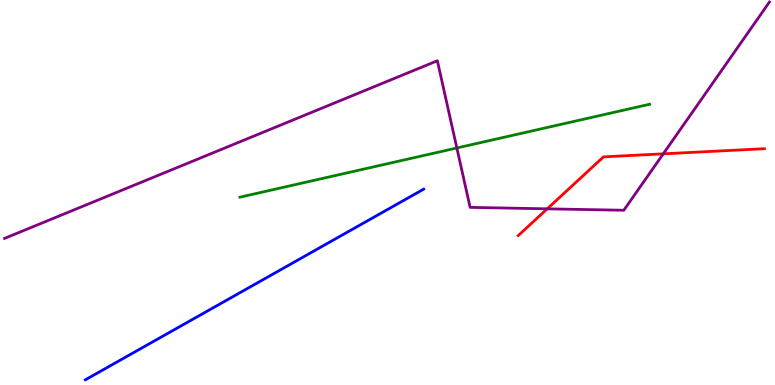[{'lines': ['blue', 'red'], 'intersections': []}, {'lines': ['green', 'red'], 'intersections': []}, {'lines': ['purple', 'red'], 'intersections': [{'x': 7.06, 'y': 4.58}, {'x': 8.56, 'y': 6.0}]}, {'lines': ['blue', 'green'], 'intersections': []}, {'lines': ['blue', 'purple'], 'intersections': []}, {'lines': ['green', 'purple'], 'intersections': [{'x': 5.89, 'y': 6.16}]}]